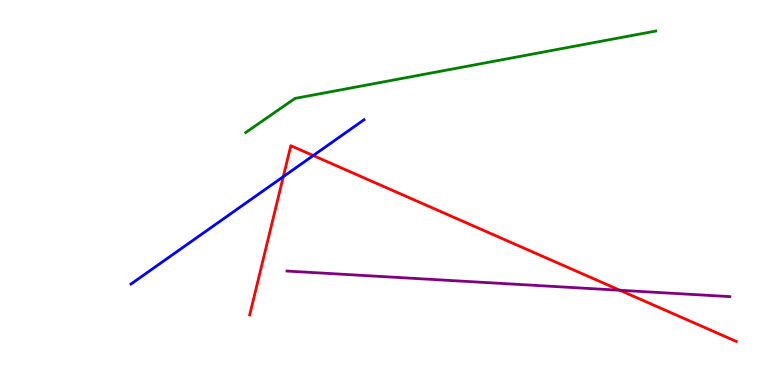[{'lines': ['blue', 'red'], 'intersections': [{'x': 3.66, 'y': 5.41}, {'x': 4.04, 'y': 5.96}]}, {'lines': ['green', 'red'], 'intersections': []}, {'lines': ['purple', 'red'], 'intersections': [{'x': 8.0, 'y': 2.46}]}, {'lines': ['blue', 'green'], 'intersections': []}, {'lines': ['blue', 'purple'], 'intersections': []}, {'lines': ['green', 'purple'], 'intersections': []}]